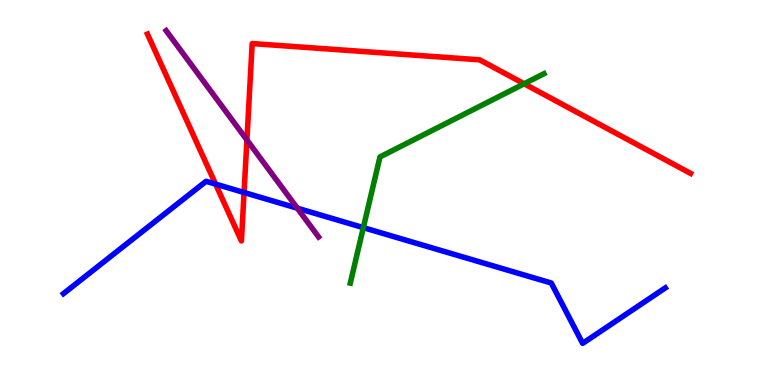[{'lines': ['blue', 'red'], 'intersections': [{'x': 2.78, 'y': 5.22}, {'x': 3.15, 'y': 5.0}]}, {'lines': ['green', 'red'], 'intersections': [{'x': 6.76, 'y': 7.82}]}, {'lines': ['purple', 'red'], 'intersections': [{'x': 3.19, 'y': 6.36}]}, {'lines': ['blue', 'green'], 'intersections': [{'x': 4.69, 'y': 4.09}]}, {'lines': ['blue', 'purple'], 'intersections': [{'x': 3.84, 'y': 4.59}]}, {'lines': ['green', 'purple'], 'intersections': []}]